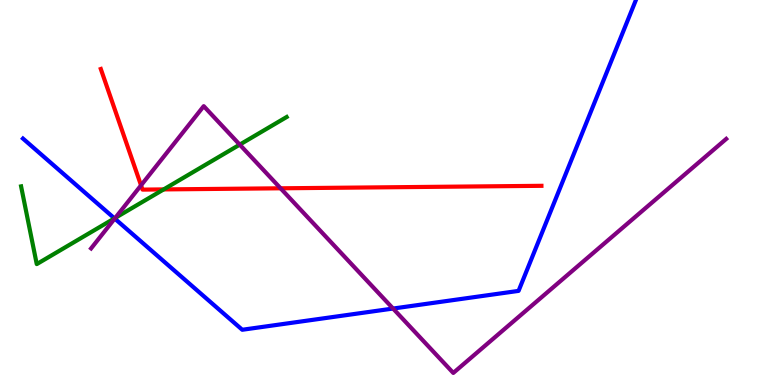[{'lines': ['blue', 'red'], 'intersections': []}, {'lines': ['green', 'red'], 'intersections': [{'x': 2.11, 'y': 5.08}]}, {'lines': ['purple', 'red'], 'intersections': [{'x': 1.82, 'y': 5.19}, {'x': 3.62, 'y': 5.11}]}, {'lines': ['blue', 'green'], 'intersections': [{'x': 1.48, 'y': 4.33}]}, {'lines': ['blue', 'purple'], 'intersections': [{'x': 1.48, 'y': 4.32}, {'x': 5.07, 'y': 1.99}]}, {'lines': ['green', 'purple'], 'intersections': [{'x': 1.49, 'y': 4.34}, {'x': 3.09, 'y': 6.24}]}]